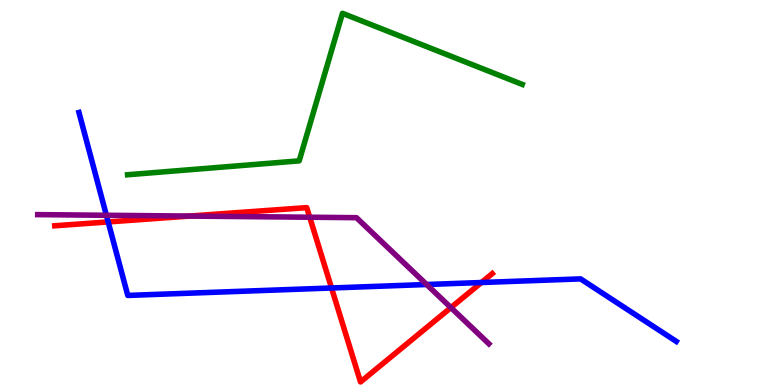[{'lines': ['blue', 'red'], 'intersections': [{'x': 1.4, 'y': 4.24}, {'x': 4.28, 'y': 2.52}, {'x': 6.21, 'y': 2.66}]}, {'lines': ['green', 'red'], 'intersections': []}, {'lines': ['purple', 'red'], 'intersections': [{'x': 2.44, 'y': 4.39}, {'x': 4.0, 'y': 4.36}, {'x': 5.82, 'y': 2.01}]}, {'lines': ['blue', 'green'], 'intersections': []}, {'lines': ['blue', 'purple'], 'intersections': [{'x': 1.37, 'y': 4.41}, {'x': 5.51, 'y': 2.61}]}, {'lines': ['green', 'purple'], 'intersections': []}]